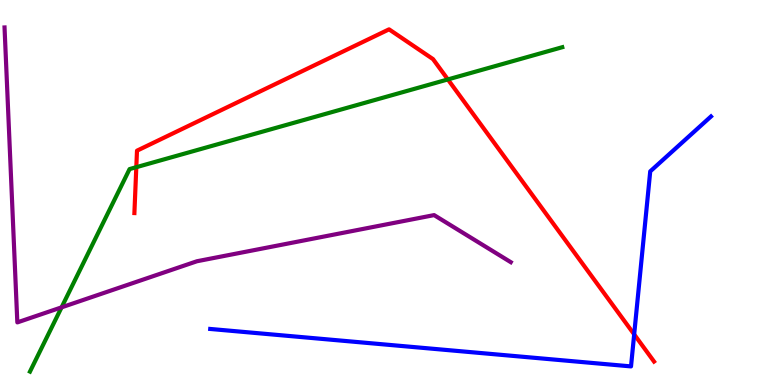[{'lines': ['blue', 'red'], 'intersections': [{'x': 8.18, 'y': 1.32}]}, {'lines': ['green', 'red'], 'intersections': [{'x': 1.76, 'y': 5.66}, {'x': 5.78, 'y': 7.94}]}, {'lines': ['purple', 'red'], 'intersections': []}, {'lines': ['blue', 'green'], 'intersections': []}, {'lines': ['blue', 'purple'], 'intersections': []}, {'lines': ['green', 'purple'], 'intersections': [{'x': 0.795, 'y': 2.02}]}]